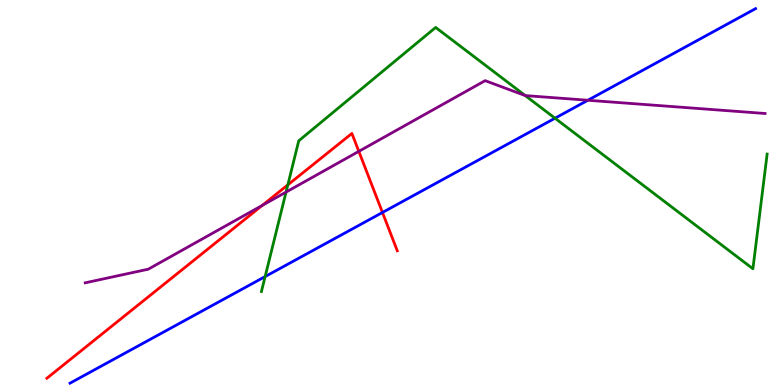[{'lines': ['blue', 'red'], 'intersections': [{'x': 4.94, 'y': 4.48}]}, {'lines': ['green', 'red'], 'intersections': [{'x': 3.71, 'y': 5.2}]}, {'lines': ['purple', 'red'], 'intersections': [{'x': 3.38, 'y': 4.66}, {'x': 4.63, 'y': 6.07}]}, {'lines': ['blue', 'green'], 'intersections': [{'x': 3.42, 'y': 2.82}, {'x': 7.16, 'y': 6.93}]}, {'lines': ['blue', 'purple'], 'intersections': [{'x': 7.59, 'y': 7.4}]}, {'lines': ['green', 'purple'], 'intersections': [{'x': 3.69, 'y': 5.01}, {'x': 6.78, 'y': 7.52}]}]